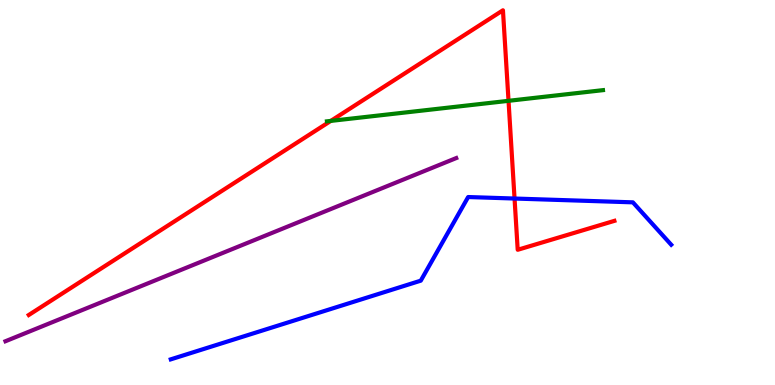[{'lines': ['blue', 'red'], 'intersections': [{'x': 6.64, 'y': 4.84}]}, {'lines': ['green', 'red'], 'intersections': [{'x': 4.27, 'y': 6.86}, {'x': 6.56, 'y': 7.38}]}, {'lines': ['purple', 'red'], 'intersections': []}, {'lines': ['blue', 'green'], 'intersections': []}, {'lines': ['blue', 'purple'], 'intersections': []}, {'lines': ['green', 'purple'], 'intersections': []}]